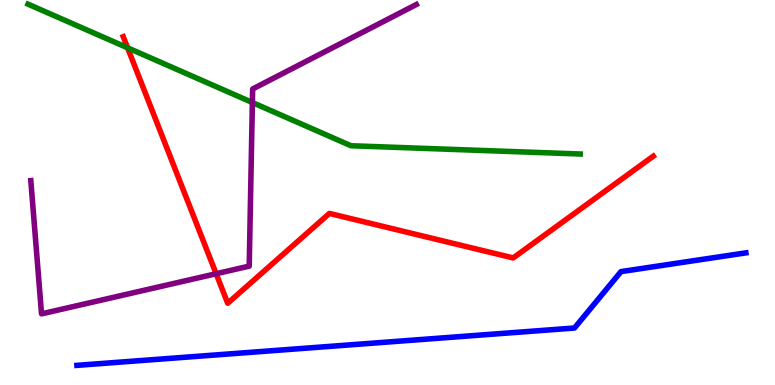[{'lines': ['blue', 'red'], 'intersections': []}, {'lines': ['green', 'red'], 'intersections': [{'x': 1.65, 'y': 8.76}]}, {'lines': ['purple', 'red'], 'intersections': [{'x': 2.79, 'y': 2.89}]}, {'lines': ['blue', 'green'], 'intersections': []}, {'lines': ['blue', 'purple'], 'intersections': []}, {'lines': ['green', 'purple'], 'intersections': [{'x': 3.26, 'y': 7.34}]}]